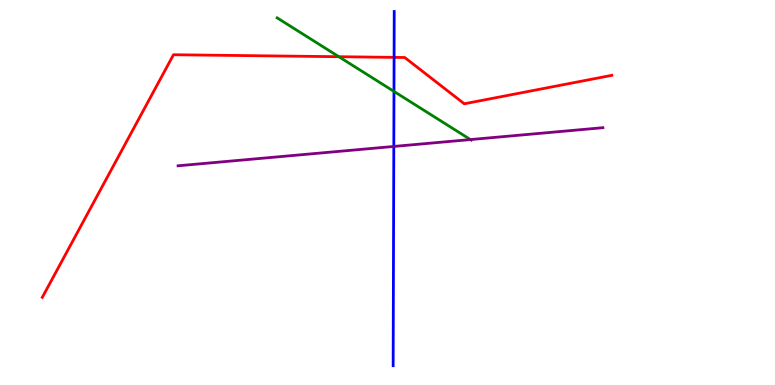[{'lines': ['blue', 'red'], 'intersections': [{'x': 5.08, 'y': 8.51}]}, {'lines': ['green', 'red'], 'intersections': [{'x': 4.37, 'y': 8.53}]}, {'lines': ['purple', 'red'], 'intersections': []}, {'lines': ['blue', 'green'], 'intersections': [{'x': 5.08, 'y': 7.63}]}, {'lines': ['blue', 'purple'], 'intersections': [{'x': 5.08, 'y': 6.2}]}, {'lines': ['green', 'purple'], 'intersections': [{'x': 6.07, 'y': 6.37}]}]